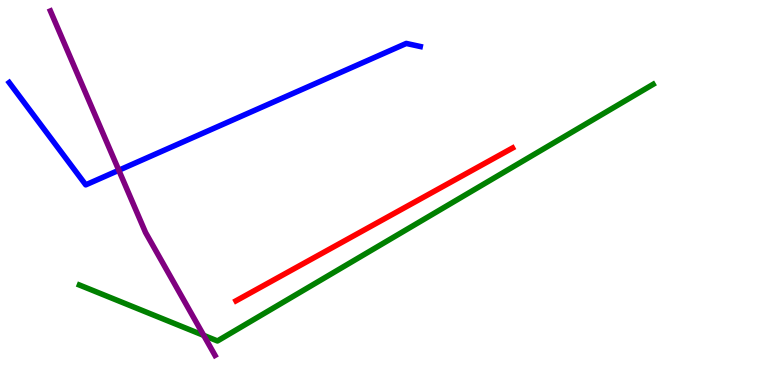[{'lines': ['blue', 'red'], 'intersections': []}, {'lines': ['green', 'red'], 'intersections': []}, {'lines': ['purple', 'red'], 'intersections': []}, {'lines': ['blue', 'green'], 'intersections': []}, {'lines': ['blue', 'purple'], 'intersections': [{'x': 1.53, 'y': 5.58}]}, {'lines': ['green', 'purple'], 'intersections': [{'x': 2.63, 'y': 1.29}]}]